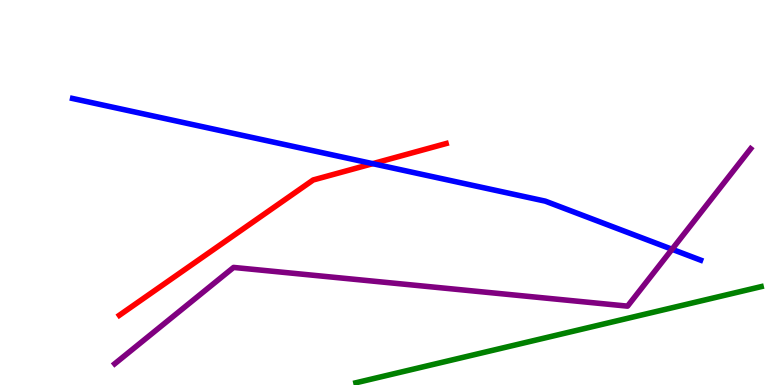[{'lines': ['blue', 'red'], 'intersections': [{'x': 4.81, 'y': 5.75}]}, {'lines': ['green', 'red'], 'intersections': []}, {'lines': ['purple', 'red'], 'intersections': []}, {'lines': ['blue', 'green'], 'intersections': []}, {'lines': ['blue', 'purple'], 'intersections': [{'x': 8.67, 'y': 3.53}]}, {'lines': ['green', 'purple'], 'intersections': []}]